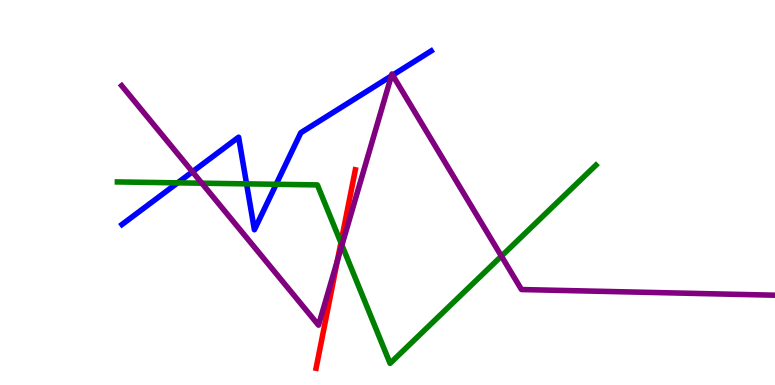[{'lines': ['blue', 'red'], 'intersections': []}, {'lines': ['green', 'red'], 'intersections': [{'x': 4.4, 'y': 3.7}]}, {'lines': ['purple', 'red'], 'intersections': [{'x': 4.35, 'y': 3.23}]}, {'lines': ['blue', 'green'], 'intersections': [{'x': 2.29, 'y': 5.25}, {'x': 3.18, 'y': 5.22}, {'x': 3.56, 'y': 5.21}]}, {'lines': ['blue', 'purple'], 'intersections': [{'x': 2.48, 'y': 5.54}, {'x': 5.05, 'y': 8.03}, {'x': 5.07, 'y': 8.05}]}, {'lines': ['green', 'purple'], 'intersections': [{'x': 2.6, 'y': 5.24}, {'x': 4.41, 'y': 3.63}, {'x': 6.47, 'y': 3.35}]}]